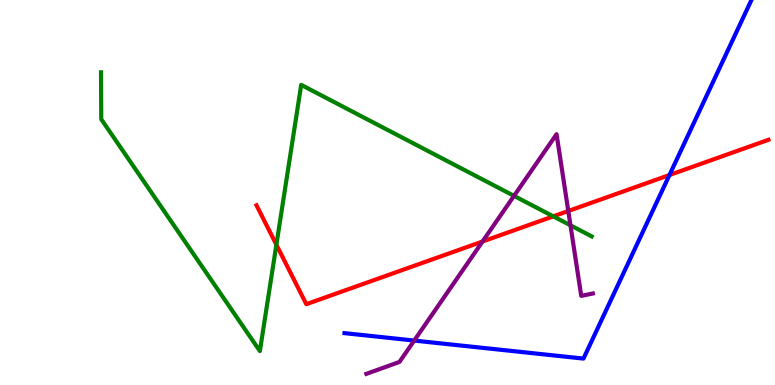[{'lines': ['blue', 'red'], 'intersections': [{'x': 8.64, 'y': 5.45}]}, {'lines': ['green', 'red'], 'intersections': [{'x': 3.57, 'y': 3.64}, {'x': 7.14, 'y': 4.38}]}, {'lines': ['purple', 'red'], 'intersections': [{'x': 6.23, 'y': 3.73}, {'x': 7.33, 'y': 4.52}]}, {'lines': ['blue', 'green'], 'intersections': []}, {'lines': ['blue', 'purple'], 'intersections': [{'x': 5.34, 'y': 1.15}]}, {'lines': ['green', 'purple'], 'intersections': [{'x': 6.63, 'y': 4.91}, {'x': 7.36, 'y': 4.15}]}]